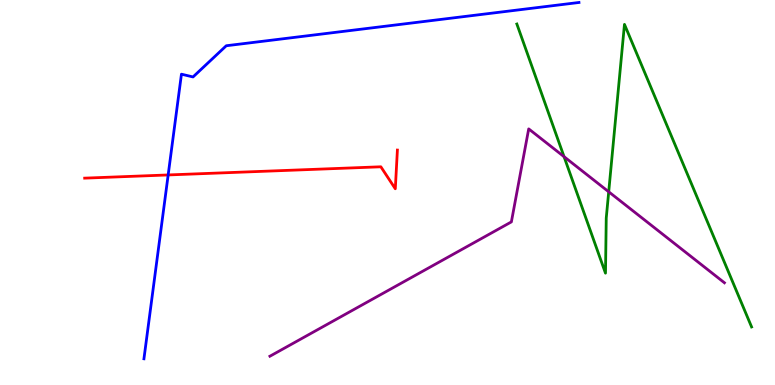[{'lines': ['blue', 'red'], 'intersections': [{'x': 2.17, 'y': 5.46}]}, {'lines': ['green', 'red'], 'intersections': []}, {'lines': ['purple', 'red'], 'intersections': []}, {'lines': ['blue', 'green'], 'intersections': []}, {'lines': ['blue', 'purple'], 'intersections': []}, {'lines': ['green', 'purple'], 'intersections': [{'x': 7.28, 'y': 5.93}, {'x': 7.85, 'y': 5.02}]}]